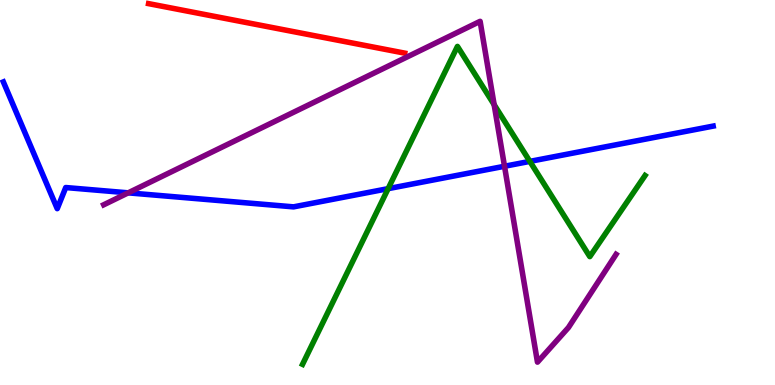[{'lines': ['blue', 'red'], 'intersections': []}, {'lines': ['green', 'red'], 'intersections': []}, {'lines': ['purple', 'red'], 'intersections': []}, {'lines': ['blue', 'green'], 'intersections': [{'x': 5.01, 'y': 5.1}, {'x': 6.84, 'y': 5.81}]}, {'lines': ['blue', 'purple'], 'intersections': [{'x': 1.65, 'y': 4.99}, {'x': 6.51, 'y': 5.68}]}, {'lines': ['green', 'purple'], 'intersections': [{'x': 6.38, 'y': 7.28}]}]